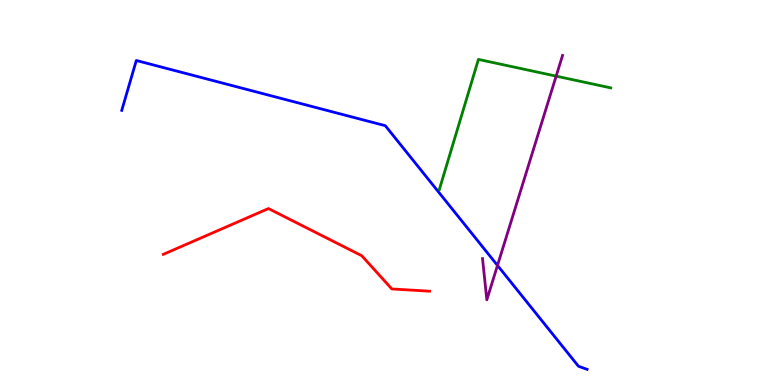[{'lines': ['blue', 'red'], 'intersections': []}, {'lines': ['green', 'red'], 'intersections': []}, {'lines': ['purple', 'red'], 'intersections': []}, {'lines': ['blue', 'green'], 'intersections': []}, {'lines': ['blue', 'purple'], 'intersections': [{'x': 6.42, 'y': 3.11}]}, {'lines': ['green', 'purple'], 'intersections': [{'x': 7.18, 'y': 8.02}]}]